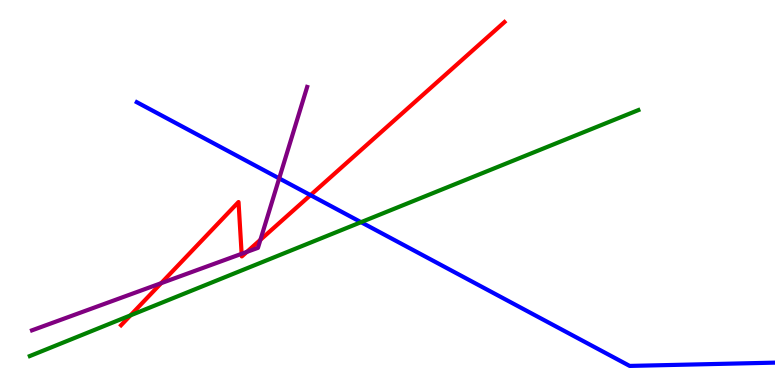[{'lines': ['blue', 'red'], 'intersections': [{'x': 4.01, 'y': 4.93}]}, {'lines': ['green', 'red'], 'intersections': [{'x': 1.68, 'y': 1.81}]}, {'lines': ['purple', 'red'], 'intersections': [{'x': 2.08, 'y': 2.64}, {'x': 3.12, 'y': 3.41}, {'x': 3.19, 'y': 3.46}, {'x': 3.36, 'y': 3.77}]}, {'lines': ['blue', 'green'], 'intersections': [{'x': 4.66, 'y': 4.23}]}, {'lines': ['blue', 'purple'], 'intersections': [{'x': 3.6, 'y': 5.37}]}, {'lines': ['green', 'purple'], 'intersections': []}]